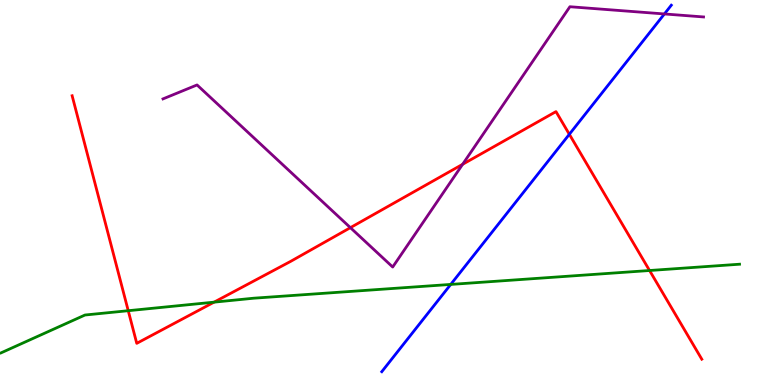[{'lines': ['blue', 'red'], 'intersections': [{'x': 7.35, 'y': 6.51}]}, {'lines': ['green', 'red'], 'intersections': [{'x': 1.65, 'y': 1.93}, {'x': 2.76, 'y': 2.15}, {'x': 8.38, 'y': 2.97}]}, {'lines': ['purple', 'red'], 'intersections': [{'x': 4.52, 'y': 4.09}, {'x': 5.97, 'y': 5.73}]}, {'lines': ['blue', 'green'], 'intersections': [{'x': 5.82, 'y': 2.61}]}, {'lines': ['blue', 'purple'], 'intersections': [{'x': 8.57, 'y': 9.64}]}, {'lines': ['green', 'purple'], 'intersections': []}]